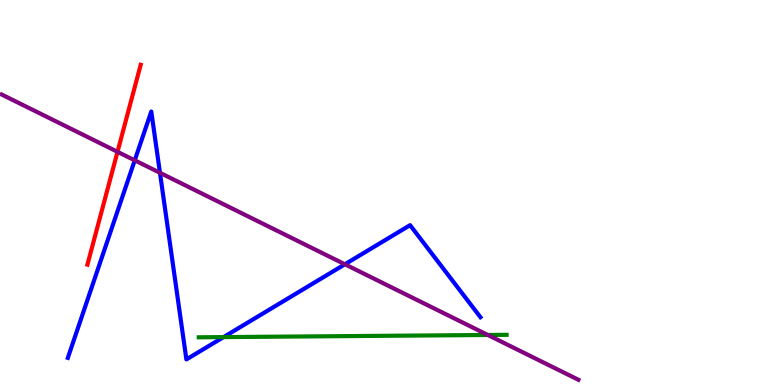[{'lines': ['blue', 'red'], 'intersections': []}, {'lines': ['green', 'red'], 'intersections': []}, {'lines': ['purple', 'red'], 'intersections': [{'x': 1.52, 'y': 6.06}]}, {'lines': ['blue', 'green'], 'intersections': [{'x': 2.88, 'y': 1.24}]}, {'lines': ['blue', 'purple'], 'intersections': [{'x': 1.74, 'y': 5.84}, {'x': 2.06, 'y': 5.51}, {'x': 4.45, 'y': 3.14}]}, {'lines': ['green', 'purple'], 'intersections': [{'x': 6.29, 'y': 1.3}]}]